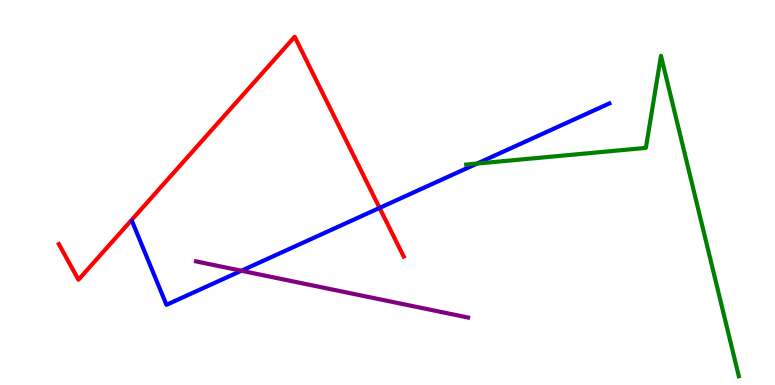[{'lines': ['blue', 'red'], 'intersections': [{'x': 4.9, 'y': 4.6}]}, {'lines': ['green', 'red'], 'intersections': []}, {'lines': ['purple', 'red'], 'intersections': []}, {'lines': ['blue', 'green'], 'intersections': [{'x': 6.16, 'y': 5.75}]}, {'lines': ['blue', 'purple'], 'intersections': [{'x': 3.11, 'y': 2.97}]}, {'lines': ['green', 'purple'], 'intersections': []}]